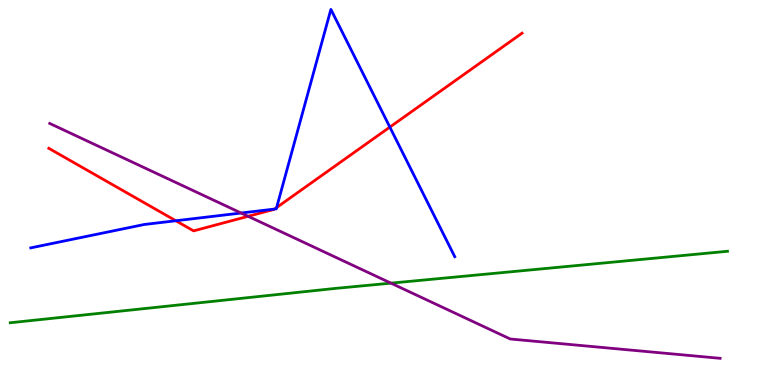[{'lines': ['blue', 'red'], 'intersections': [{'x': 2.27, 'y': 4.27}, {'x': 3.54, 'y': 4.57}, {'x': 3.57, 'y': 4.61}, {'x': 5.03, 'y': 6.7}]}, {'lines': ['green', 'red'], 'intersections': []}, {'lines': ['purple', 'red'], 'intersections': [{'x': 3.2, 'y': 4.38}]}, {'lines': ['blue', 'green'], 'intersections': []}, {'lines': ['blue', 'purple'], 'intersections': [{'x': 3.11, 'y': 4.47}]}, {'lines': ['green', 'purple'], 'intersections': [{'x': 5.04, 'y': 2.65}]}]